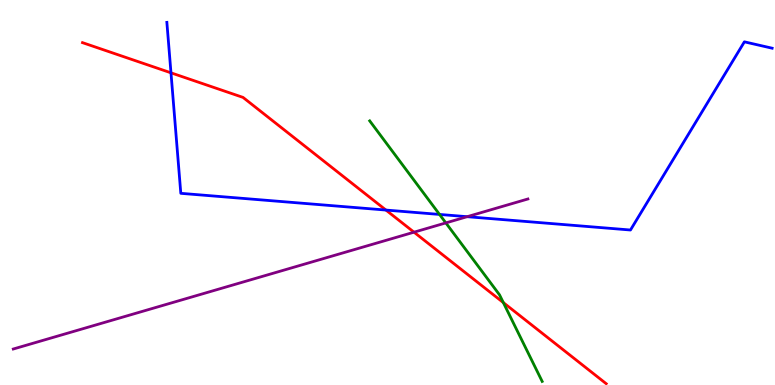[{'lines': ['blue', 'red'], 'intersections': [{'x': 2.21, 'y': 8.11}, {'x': 4.98, 'y': 4.54}]}, {'lines': ['green', 'red'], 'intersections': [{'x': 6.49, 'y': 2.14}]}, {'lines': ['purple', 'red'], 'intersections': [{'x': 5.34, 'y': 3.97}]}, {'lines': ['blue', 'green'], 'intersections': [{'x': 5.67, 'y': 4.43}]}, {'lines': ['blue', 'purple'], 'intersections': [{'x': 6.03, 'y': 4.37}]}, {'lines': ['green', 'purple'], 'intersections': [{'x': 5.75, 'y': 4.21}]}]